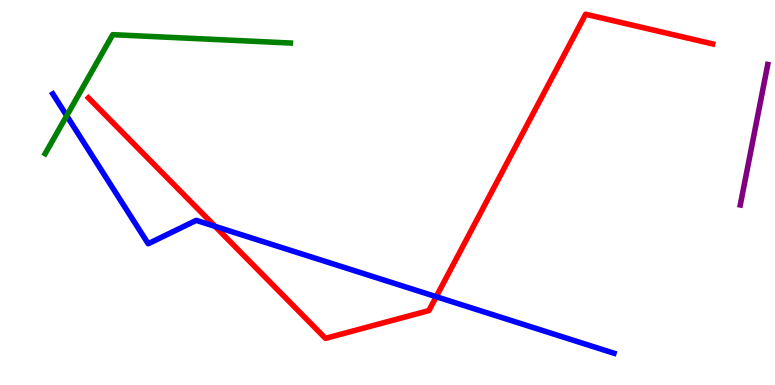[{'lines': ['blue', 'red'], 'intersections': [{'x': 2.78, 'y': 4.12}, {'x': 5.63, 'y': 2.29}]}, {'lines': ['green', 'red'], 'intersections': []}, {'lines': ['purple', 'red'], 'intersections': []}, {'lines': ['blue', 'green'], 'intersections': [{'x': 0.861, 'y': 6.99}]}, {'lines': ['blue', 'purple'], 'intersections': []}, {'lines': ['green', 'purple'], 'intersections': []}]